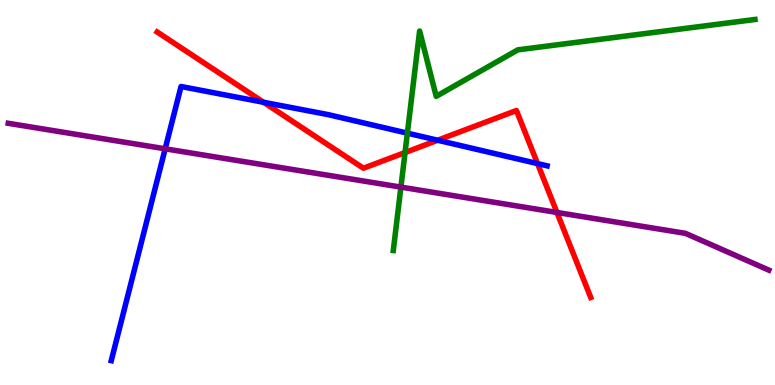[{'lines': ['blue', 'red'], 'intersections': [{'x': 3.4, 'y': 7.34}, {'x': 5.65, 'y': 6.36}, {'x': 6.94, 'y': 5.75}]}, {'lines': ['green', 'red'], 'intersections': [{'x': 5.23, 'y': 6.04}]}, {'lines': ['purple', 'red'], 'intersections': [{'x': 7.19, 'y': 4.48}]}, {'lines': ['blue', 'green'], 'intersections': [{'x': 5.26, 'y': 6.54}]}, {'lines': ['blue', 'purple'], 'intersections': [{'x': 2.13, 'y': 6.13}]}, {'lines': ['green', 'purple'], 'intersections': [{'x': 5.17, 'y': 5.14}]}]